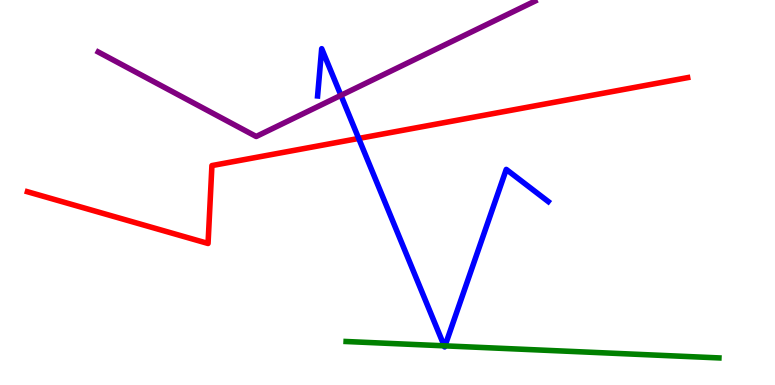[{'lines': ['blue', 'red'], 'intersections': [{'x': 4.63, 'y': 6.4}]}, {'lines': ['green', 'red'], 'intersections': []}, {'lines': ['purple', 'red'], 'intersections': []}, {'lines': ['blue', 'green'], 'intersections': [{'x': 5.73, 'y': 1.02}, {'x': 5.74, 'y': 1.02}]}, {'lines': ['blue', 'purple'], 'intersections': [{'x': 4.4, 'y': 7.52}]}, {'lines': ['green', 'purple'], 'intersections': []}]